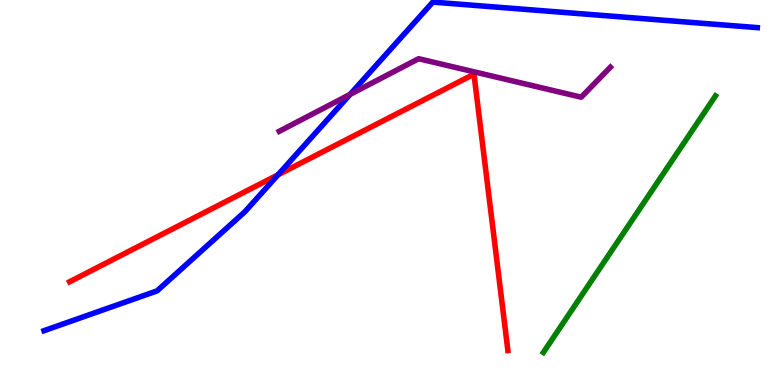[{'lines': ['blue', 'red'], 'intersections': [{'x': 3.59, 'y': 5.46}]}, {'lines': ['green', 'red'], 'intersections': []}, {'lines': ['purple', 'red'], 'intersections': []}, {'lines': ['blue', 'green'], 'intersections': []}, {'lines': ['blue', 'purple'], 'intersections': [{'x': 4.52, 'y': 7.55}]}, {'lines': ['green', 'purple'], 'intersections': []}]